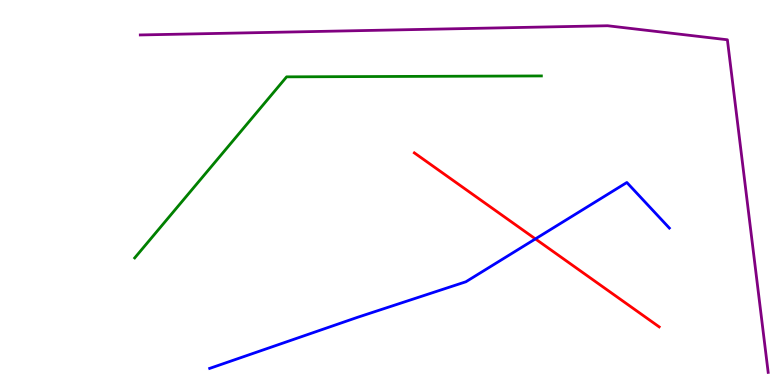[{'lines': ['blue', 'red'], 'intersections': [{'x': 6.91, 'y': 3.79}]}, {'lines': ['green', 'red'], 'intersections': []}, {'lines': ['purple', 'red'], 'intersections': []}, {'lines': ['blue', 'green'], 'intersections': []}, {'lines': ['blue', 'purple'], 'intersections': []}, {'lines': ['green', 'purple'], 'intersections': []}]